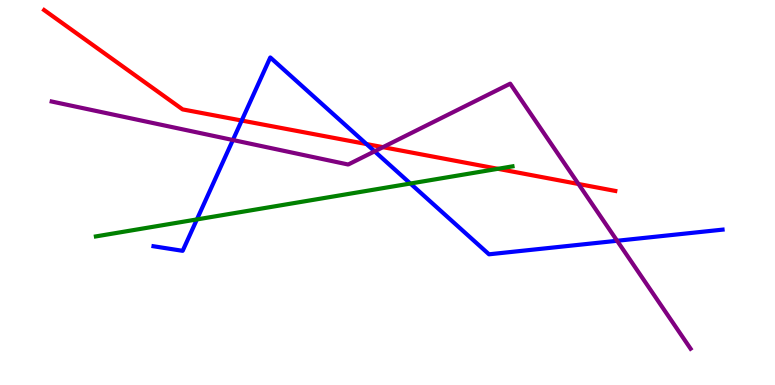[{'lines': ['blue', 'red'], 'intersections': [{'x': 3.12, 'y': 6.87}, {'x': 4.73, 'y': 6.26}]}, {'lines': ['green', 'red'], 'intersections': [{'x': 6.42, 'y': 5.62}]}, {'lines': ['purple', 'red'], 'intersections': [{'x': 4.94, 'y': 6.18}, {'x': 7.46, 'y': 5.22}]}, {'lines': ['blue', 'green'], 'intersections': [{'x': 2.54, 'y': 4.3}, {'x': 5.3, 'y': 5.23}]}, {'lines': ['blue', 'purple'], 'intersections': [{'x': 3.0, 'y': 6.36}, {'x': 4.83, 'y': 6.07}, {'x': 7.96, 'y': 3.75}]}, {'lines': ['green', 'purple'], 'intersections': []}]